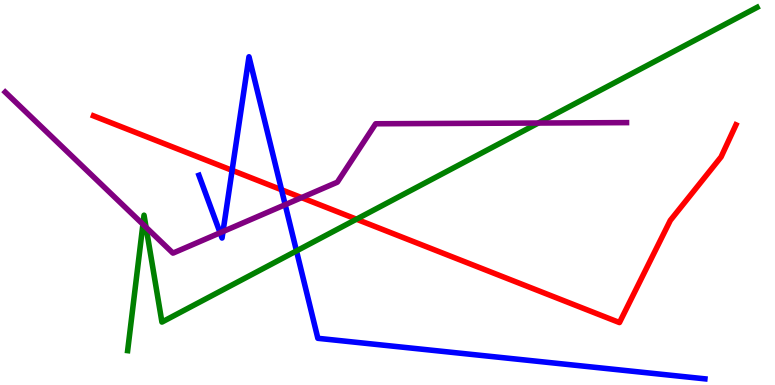[{'lines': ['blue', 'red'], 'intersections': [{'x': 2.99, 'y': 5.58}, {'x': 3.63, 'y': 5.07}]}, {'lines': ['green', 'red'], 'intersections': [{'x': 4.6, 'y': 4.31}]}, {'lines': ['purple', 'red'], 'intersections': [{'x': 3.89, 'y': 4.87}]}, {'lines': ['blue', 'green'], 'intersections': [{'x': 3.83, 'y': 3.48}]}, {'lines': ['blue', 'purple'], 'intersections': [{'x': 2.84, 'y': 3.95}, {'x': 2.88, 'y': 3.99}, {'x': 3.68, 'y': 4.68}]}, {'lines': ['green', 'purple'], 'intersections': [{'x': 1.84, 'y': 4.17}, {'x': 1.88, 'y': 4.1}, {'x': 6.95, 'y': 6.8}]}]